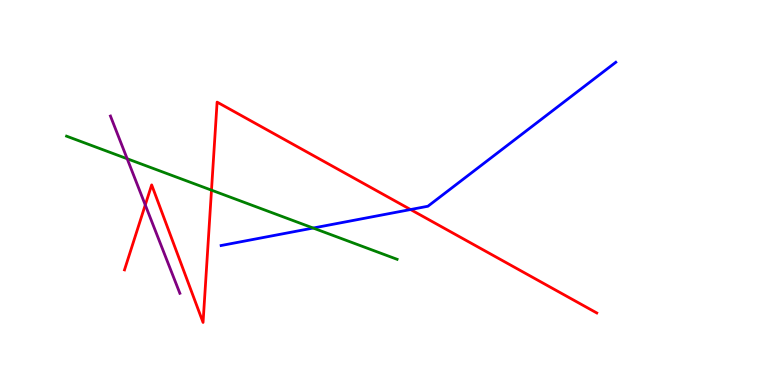[{'lines': ['blue', 'red'], 'intersections': [{'x': 5.3, 'y': 4.56}]}, {'lines': ['green', 'red'], 'intersections': [{'x': 2.73, 'y': 5.06}]}, {'lines': ['purple', 'red'], 'intersections': [{'x': 1.87, 'y': 4.68}]}, {'lines': ['blue', 'green'], 'intersections': [{'x': 4.04, 'y': 4.08}]}, {'lines': ['blue', 'purple'], 'intersections': []}, {'lines': ['green', 'purple'], 'intersections': [{'x': 1.64, 'y': 5.88}]}]